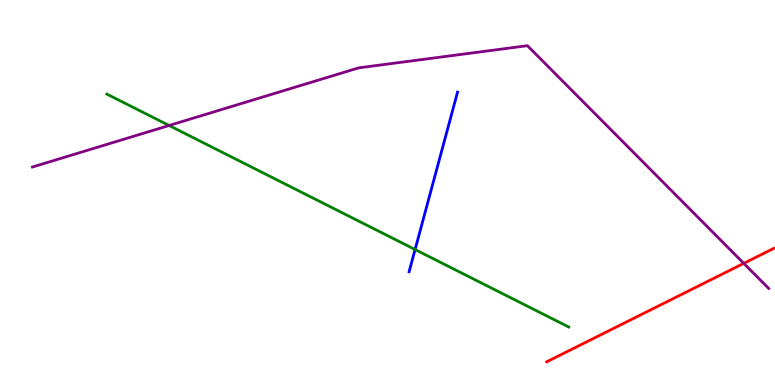[{'lines': ['blue', 'red'], 'intersections': []}, {'lines': ['green', 'red'], 'intersections': []}, {'lines': ['purple', 'red'], 'intersections': [{'x': 9.6, 'y': 3.16}]}, {'lines': ['blue', 'green'], 'intersections': [{'x': 5.36, 'y': 3.52}]}, {'lines': ['blue', 'purple'], 'intersections': []}, {'lines': ['green', 'purple'], 'intersections': [{'x': 2.18, 'y': 6.74}]}]